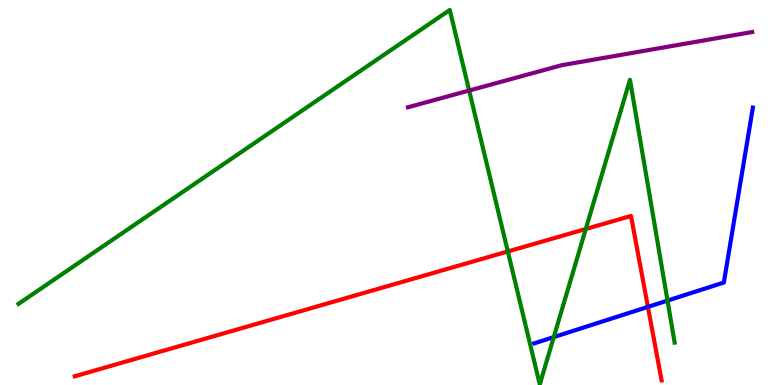[{'lines': ['blue', 'red'], 'intersections': [{'x': 8.36, 'y': 2.03}]}, {'lines': ['green', 'red'], 'intersections': [{'x': 6.55, 'y': 3.47}, {'x': 7.56, 'y': 4.05}]}, {'lines': ['purple', 'red'], 'intersections': []}, {'lines': ['blue', 'green'], 'intersections': [{'x': 7.15, 'y': 1.24}, {'x': 8.61, 'y': 2.19}]}, {'lines': ['blue', 'purple'], 'intersections': []}, {'lines': ['green', 'purple'], 'intersections': [{'x': 6.05, 'y': 7.65}]}]